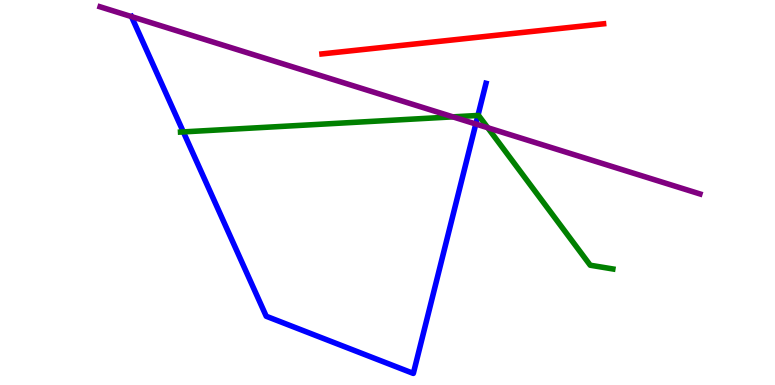[{'lines': ['blue', 'red'], 'intersections': []}, {'lines': ['green', 'red'], 'intersections': []}, {'lines': ['purple', 'red'], 'intersections': []}, {'lines': ['blue', 'green'], 'intersections': [{'x': 2.37, 'y': 6.57}, {'x': 6.17, 'y': 7.0}]}, {'lines': ['blue', 'purple'], 'intersections': [{'x': 1.7, 'y': 9.57}, {'x': 6.14, 'y': 6.78}]}, {'lines': ['green', 'purple'], 'intersections': [{'x': 5.84, 'y': 6.96}, {'x': 6.29, 'y': 6.68}]}]